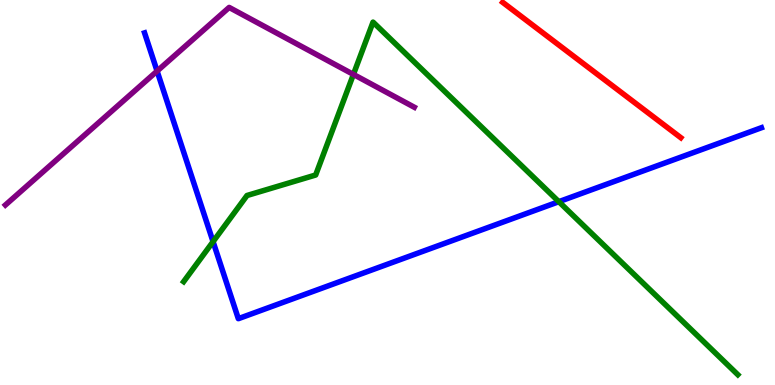[{'lines': ['blue', 'red'], 'intersections': []}, {'lines': ['green', 'red'], 'intersections': []}, {'lines': ['purple', 'red'], 'intersections': []}, {'lines': ['blue', 'green'], 'intersections': [{'x': 2.75, 'y': 3.72}, {'x': 7.21, 'y': 4.76}]}, {'lines': ['blue', 'purple'], 'intersections': [{'x': 2.03, 'y': 8.15}]}, {'lines': ['green', 'purple'], 'intersections': [{'x': 4.56, 'y': 8.07}]}]